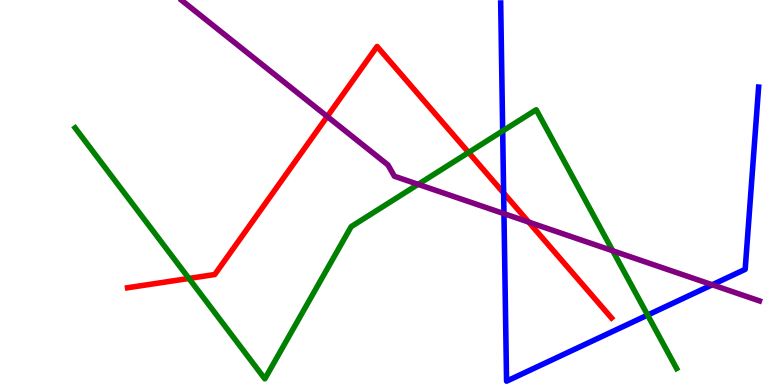[{'lines': ['blue', 'red'], 'intersections': [{'x': 6.5, 'y': 4.99}]}, {'lines': ['green', 'red'], 'intersections': [{'x': 2.44, 'y': 2.77}, {'x': 6.05, 'y': 6.04}]}, {'lines': ['purple', 'red'], 'intersections': [{'x': 4.22, 'y': 6.97}, {'x': 6.82, 'y': 4.23}]}, {'lines': ['blue', 'green'], 'intersections': [{'x': 6.49, 'y': 6.6}, {'x': 8.36, 'y': 1.82}]}, {'lines': ['blue', 'purple'], 'intersections': [{'x': 6.5, 'y': 4.45}, {'x': 9.19, 'y': 2.6}]}, {'lines': ['green', 'purple'], 'intersections': [{'x': 5.4, 'y': 5.21}, {'x': 7.91, 'y': 3.49}]}]